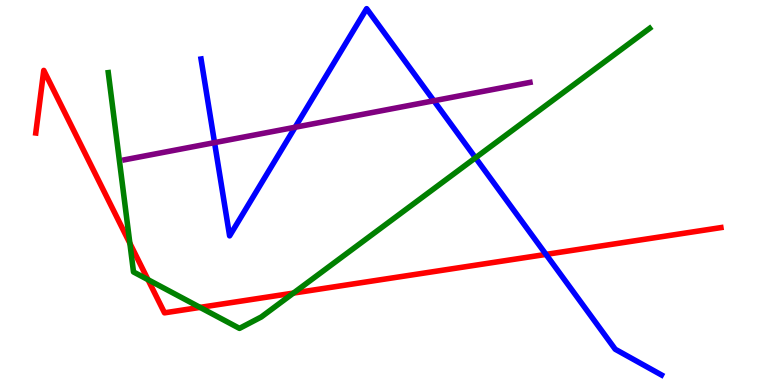[{'lines': ['blue', 'red'], 'intersections': [{'x': 7.05, 'y': 3.39}]}, {'lines': ['green', 'red'], 'intersections': [{'x': 1.68, 'y': 3.68}, {'x': 1.91, 'y': 2.74}, {'x': 2.58, 'y': 2.02}, {'x': 3.79, 'y': 2.39}]}, {'lines': ['purple', 'red'], 'intersections': []}, {'lines': ['blue', 'green'], 'intersections': [{'x': 6.14, 'y': 5.9}]}, {'lines': ['blue', 'purple'], 'intersections': [{'x': 2.77, 'y': 6.3}, {'x': 3.81, 'y': 6.7}, {'x': 5.6, 'y': 7.38}]}, {'lines': ['green', 'purple'], 'intersections': []}]